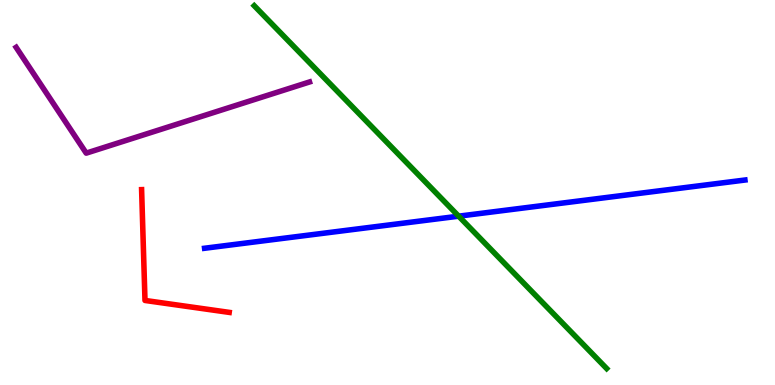[{'lines': ['blue', 'red'], 'intersections': []}, {'lines': ['green', 'red'], 'intersections': []}, {'lines': ['purple', 'red'], 'intersections': []}, {'lines': ['blue', 'green'], 'intersections': [{'x': 5.92, 'y': 4.39}]}, {'lines': ['blue', 'purple'], 'intersections': []}, {'lines': ['green', 'purple'], 'intersections': []}]